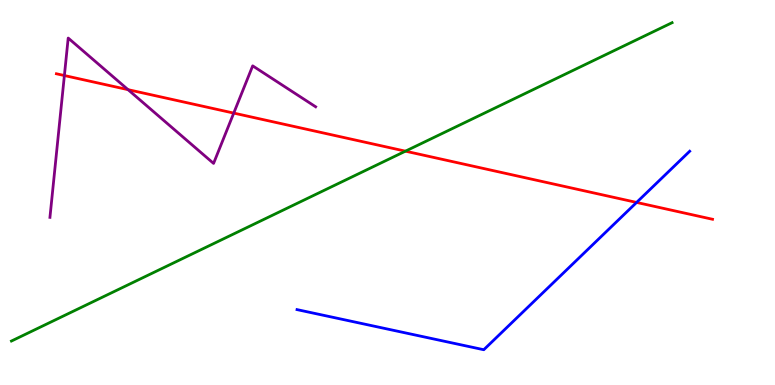[{'lines': ['blue', 'red'], 'intersections': [{'x': 8.21, 'y': 4.74}]}, {'lines': ['green', 'red'], 'intersections': [{'x': 5.23, 'y': 6.07}]}, {'lines': ['purple', 'red'], 'intersections': [{'x': 0.831, 'y': 8.04}, {'x': 1.65, 'y': 7.67}, {'x': 3.02, 'y': 7.06}]}, {'lines': ['blue', 'green'], 'intersections': []}, {'lines': ['blue', 'purple'], 'intersections': []}, {'lines': ['green', 'purple'], 'intersections': []}]